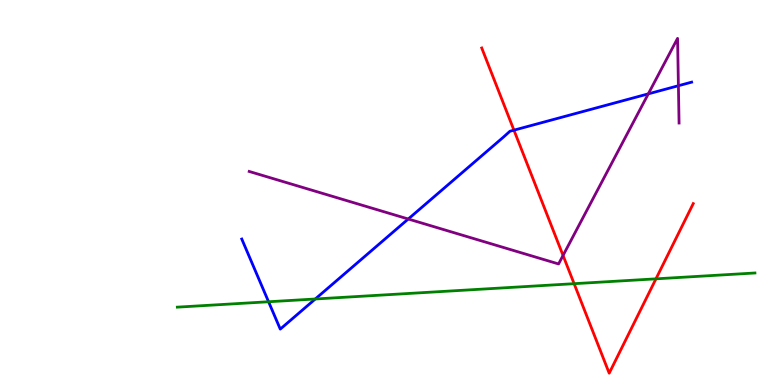[{'lines': ['blue', 'red'], 'intersections': [{'x': 6.63, 'y': 6.62}]}, {'lines': ['green', 'red'], 'intersections': [{'x': 7.41, 'y': 2.63}, {'x': 8.46, 'y': 2.76}]}, {'lines': ['purple', 'red'], 'intersections': [{'x': 7.27, 'y': 3.36}]}, {'lines': ['blue', 'green'], 'intersections': [{'x': 3.47, 'y': 2.16}, {'x': 4.07, 'y': 2.23}]}, {'lines': ['blue', 'purple'], 'intersections': [{'x': 5.27, 'y': 4.31}, {'x': 8.37, 'y': 7.56}, {'x': 8.75, 'y': 7.77}]}, {'lines': ['green', 'purple'], 'intersections': []}]